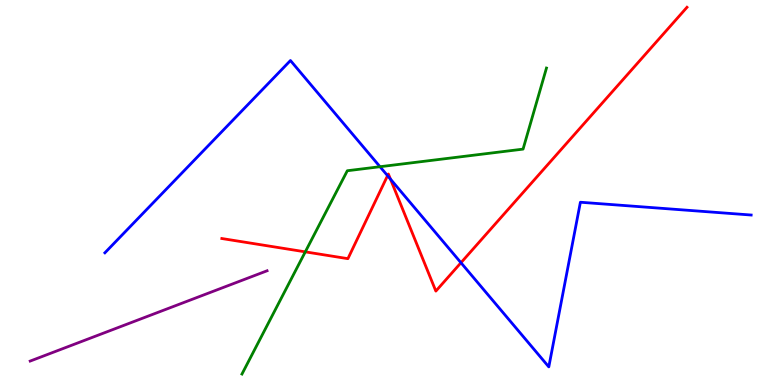[{'lines': ['blue', 'red'], 'intersections': [{'x': 5.0, 'y': 5.44}, {'x': 5.04, 'y': 5.35}, {'x': 5.95, 'y': 3.18}]}, {'lines': ['green', 'red'], 'intersections': [{'x': 3.94, 'y': 3.46}]}, {'lines': ['purple', 'red'], 'intersections': []}, {'lines': ['blue', 'green'], 'intersections': [{'x': 4.9, 'y': 5.67}]}, {'lines': ['blue', 'purple'], 'intersections': []}, {'lines': ['green', 'purple'], 'intersections': []}]